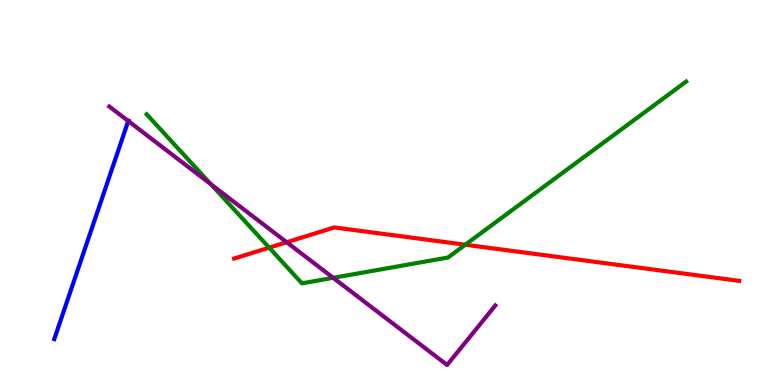[{'lines': ['blue', 'red'], 'intersections': []}, {'lines': ['green', 'red'], 'intersections': [{'x': 3.47, 'y': 3.57}, {'x': 6.0, 'y': 3.64}]}, {'lines': ['purple', 'red'], 'intersections': [{'x': 3.7, 'y': 3.71}]}, {'lines': ['blue', 'green'], 'intersections': []}, {'lines': ['blue', 'purple'], 'intersections': [{'x': 1.65, 'y': 6.86}]}, {'lines': ['green', 'purple'], 'intersections': [{'x': 2.72, 'y': 5.21}, {'x': 4.3, 'y': 2.78}]}]